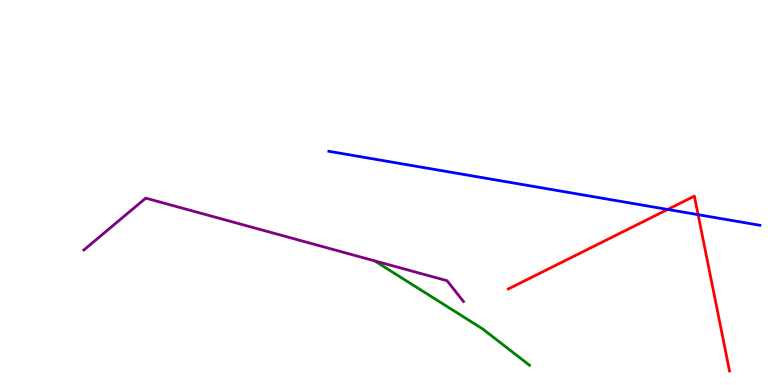[{'lines': ['blue', 'red'], 'intersections': [{'x': 8.62, 'y': 4.56}, {'x': 9.01, 'y': 4.42}]}, {'lines': ['green', 'red'], 'intersections': []}, {'lines': ['purple', 'red'], 'intersections': []}, {'lines': ['blue', 'green'], 'intersections': []}, {'lines': ['blue', 'purple'], 'intersections': []}, {'lines': ['green', 'purple'], 'intersections': []}]